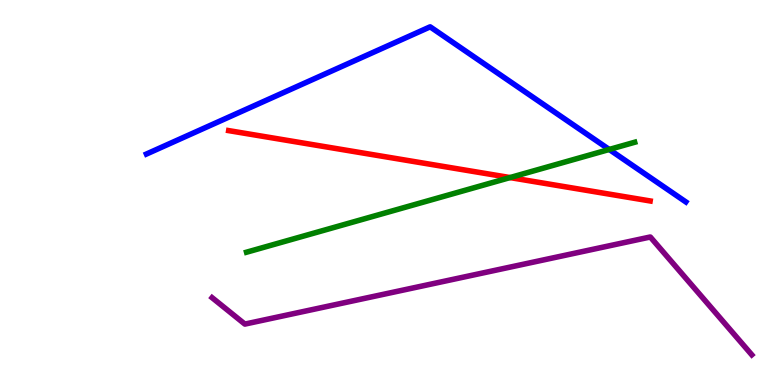[{'lines': ['blue', 'red'], 'intersections': []}, {'lines': ['green', 'red'], 'intersections': [{'x': 6.58, 'y': 5.39}]}, {'lines': ['purple', 'red'], 'intersections': []}, {'lines': ['blue', 'green'], 'intersections': [{'x': 7.86, 'y': 6.12}]}, {'lines': ['blue', 'purple'], 'intersections': []}, {'lines': ['green', 'purple'], 'intersections': []}]